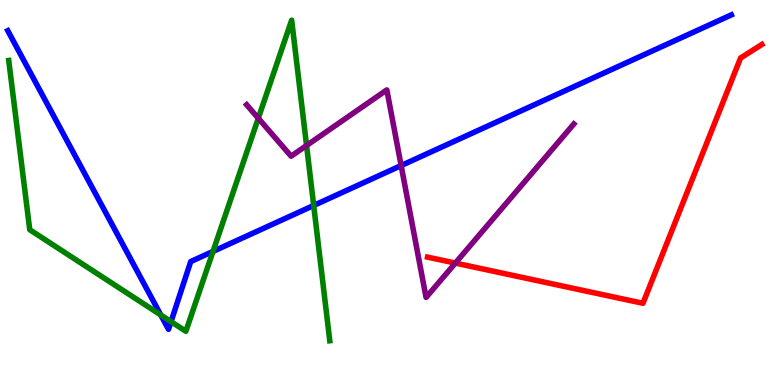[{'lines': ['blue', 'red'], 'intersections': []}, {'lines': ['green', 'red'], 'intersections': []}, {'lines': ['purple', 'red'], 'intersections': [{'x': 5.88, 'y': 3.17}]}, {'lines': ['blue', 'green'], 'intersections': [{'x': 2.07, 'y': 1.82}, {'x': 2.21, 'y': 1.65}, {'x': 2.75, 'y': 3.47}, {'x': 4.05, 'y': 4.66}]}, {'lines': ['blue', 'purple'], 'intersections': [{'x': 5.18, 'y': 5.7}]}, {'lines': ['green', 'purple'], 'intersections': [{'x': 3.33, 'y': 6.93}, {'x': 3.96, 'y': 6.22}]}]